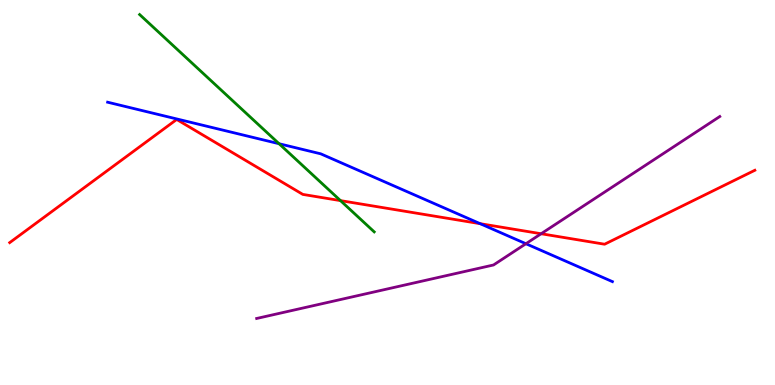[{'lines': ['blue', 'red'], 'intersections': [{'x': 6.2, 'y': 4.19}]}, {'lines': ['green', 'red'], 'intersections': [{'x': 4.39, 'y': 4.79}]}, {'lines': ['purple', 'red'], 'intersections': [{'x': 6.98, 'y': 3.93}]}, {'lines': ['blue', 'green'], 'intersections': [{'x': 3.6, 'y': 6.27}]}, {'lines': ['blue', 'purple'], 'intersections': [{'x': 6.79, 'y': 3.67}]}, {'lines': ['green', 'purple'], 'intersections': []}]